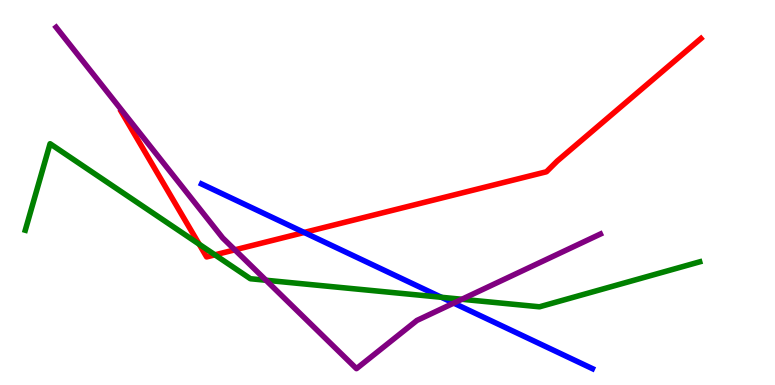[{'lines': ['blue', 'red'], 'intersections': [{'x': 3.93, 'y': 3.96}]}, {'lines': ['green', 'red'], 'intersections': [{'x': 2.57, 'y': 3.66}, {'x': 2.77, 'y': 3.38}]}, {'lines': ['purple', 'red'], 'intersections': [{'x': 3.03, 'y': 3.51}]}, {'lines': ['blue', 'green'], 'intersections': [{'x': 5.7, 'y': 2.28}]}, {'lines': ['blue', 'purple'], 'intersections': [{'x': 5.85, 'y': 2.13}]}, {'lines': ['green', 'purple'], 'intersections': [{'x': 3.43, 'y': 2.72}, {'x': 5.96, 'y': 2.23}]}]